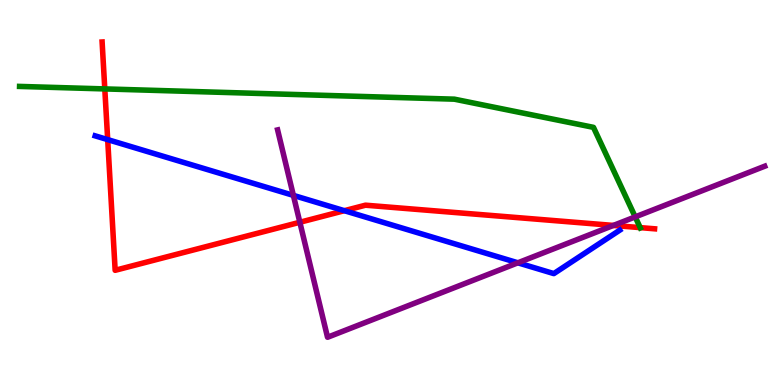[{'lines': ['blue', 'red'], 'intersections': [{'x': 1.39, 'y': 6.37}, {'x': 4.44, 'y': 4.53}]}, {'lines': ['green', 'red'], 'intersections': [{'x': 1.35, 'y': 7.69}, {'x': 8.26, 'y': 4.09}]}, {'lines': ['purple', 'red'], 'intersections': [{'x': 3.87, 'y': 4.23}, {'x': 7.91, 'y': 4.14}]}, {'lines': ['blue', 'green'], 'intersections': []}, {'lines': ['blue', 'purple'], 'intersections': [{'x': 3.79, 'y': 4.93}, {'x': 6.68, 'y': 3.17}]}, {'lines': ['green', 'purple'], 'intersections': [{'x': 8.2, 'y': 4.37}]}]